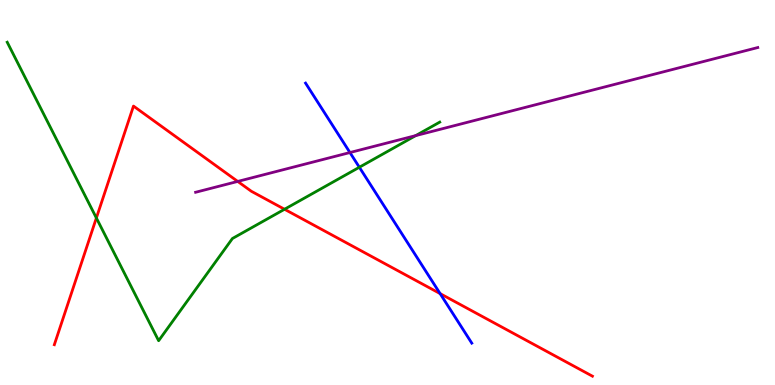[{'lines': ['blue', 'red'], 'intersections': [{'x': 5.68, 'y': 2.37}]}, {'lines': ['green', 'red'], 'intersections': [{'x': 1.24, 'y': 4.34}, {'x': 3.67, 'y': 4.56}]}, {'lines': ['purple', 'red'], 'intersections': [{'x': 3.07, 'y': 5.29}]}, {'lines': ['blue', 'green'], 'intersections': [{'x': 4.64, 'y': 5.66}]}, {'lines': ['blue', 'purple'], 'intersections': [{'x': 4.52, 'y': 6.04}]}, {'lines': ['green', 'purple'], 'intersections': [{'x': 5.36, 'y': 6.48}]}]